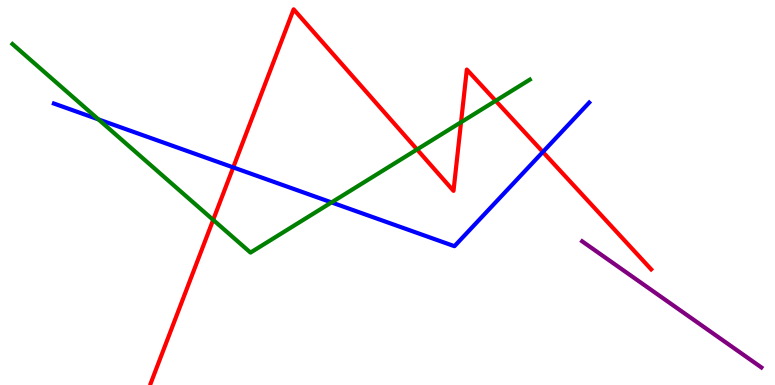[{'lines': ['blue', 'red'], 'intersections': [{'x': 3.01, 'y': 5.65}, {'x': 7.0, 'y': 6.05}]}, {'lines': ['green', 'red'], 'intersections': [{'x': 2.75, 'y': 4.29}, {'x': 5.38, 'y': 6.12}, {'x': 5.95, 'y': 6.83}, {'x': 6.4, 'y': 7.38}]}, {'lines': ['purple', 'red'], 'intersections': []}, {'lines': ['blue', 'green'], 'intersections': [{'x': 1.27, 'y': 6.9}, {'x': 4.28, 'y': 4.74}]}, {'lines': ['blue', 'purple'], 'intersections': []}, {'lines': ['green', 'purple'], 'intersections': []}]